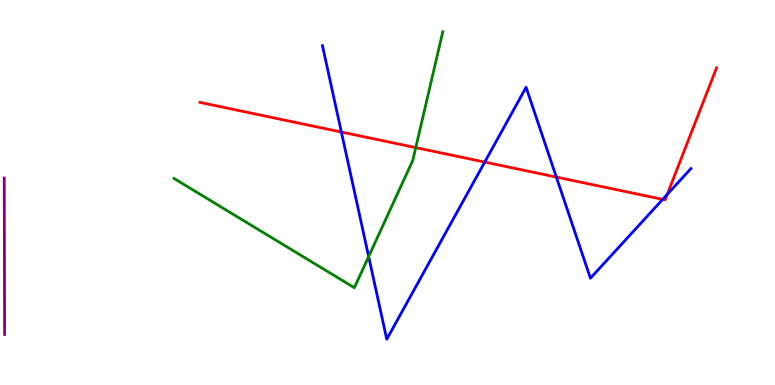[{'lines': ['blue', 'red'], 'intersections': [{'x': 4.4, 'y': 6.57}, {'x': 6.25, 'y': 5.79}, {'x': 7.18, 'y': 5.4}, {'x': 8.55, 'y': 4.82}, {'x': 8.61, 'y': 4.95}]}, {'lines': ['green', 'red'], 'intersections': [{'x': 5.36, 'y': 6.17}]}, {'lines': ['purple', 'red'], 'intersections': []}, {'lines': ['blue', 'green'], 'intersections': [{'x': 4.76, 'y': 3.34}]}, {'lines': ['blue', 'purple'], 'intersections': []}, {'lines': ['green', 'purple'], 'intersections': []}]